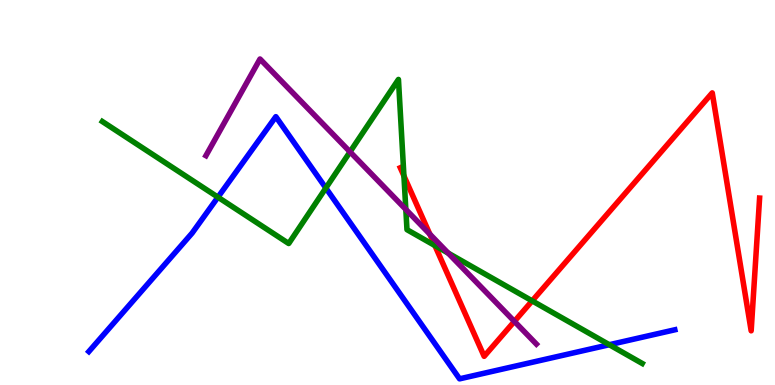[{'lines': ['blue', 'red'], 'intersections': []}, {'lines': ['green', 'red'], 'intersections': [{'x': 5.21, 'y': 5.43}, {'x': 5.61, 'y': 3.62}, {'x': 6.87, 'y': 2.19}]}, {'lines': ['purple', 'red'], 'intersections': [{'x': 5.55, 'y': 3.92}, {'x': 6.64, 'y': 1.65}]}, {'lines': ['blue', 'green'], 'intersections': [{'x': 2.81, 'y': 4.88}, {'x': 4.2, 'y': 5.12}, {'x': 7.86, 'y': 1.05}]}, {'lines': ['blue', 'purple'], 'intersections': []}, {'lines': ['green', 'purple'], 'intersections': [{'x': 4.52, 'y': 6.06}, {'x': 5.24, 'y': 4.56}, {'x': 5.78, 'y': 3.43}]}]